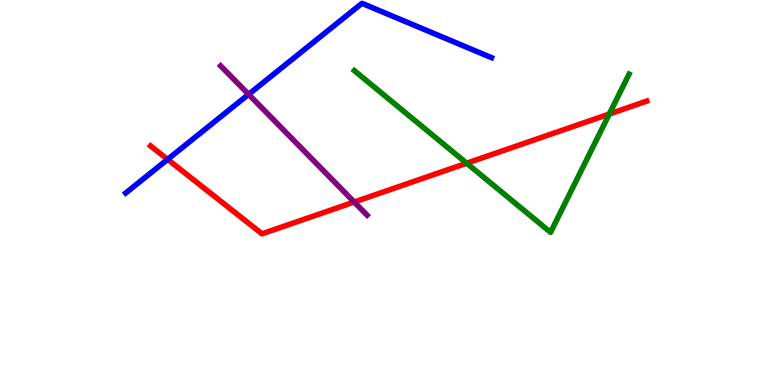[{'lines': ['blue', 'red'], 'intersections': [{'x': 2.16, 'y': 5.86}]}, {'lines': ['green', 'red'], 'intersections': [{'x': 6.02, 'y': 5.76}, {'x': 7.86, 'y': 7.04}]}, {'lines': ['purple', 'red'], 'intersections': [{'x': 4.57, 'y': 4.75}]}, {'lines': ['blue', 'green'], 'intersections': []}, {'lines': ['blue', 'purple'], 'intersections': [{'x': 3.21, 'y': 7.55}]}, {'lines': ['green', 'purple'], 'intersections': []}]